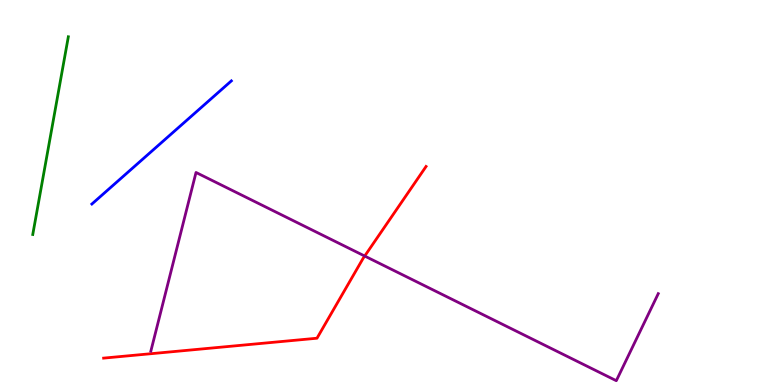[{'lines': ['blue', 'red'], 'intersections': []}, {'lines': ['green', 'red'], 'intersections': []}, {'lines': ['purple', 'red'], 'intersections': [{'x': 4.71, 'y': 3.35}]}, {'lines': ['blue', 'green'], 'intersections': []}, {'lines': ['blue', 'purple'], 'intersections': []}, {'lines': ['green', 'purple'], 'intersections': []}]